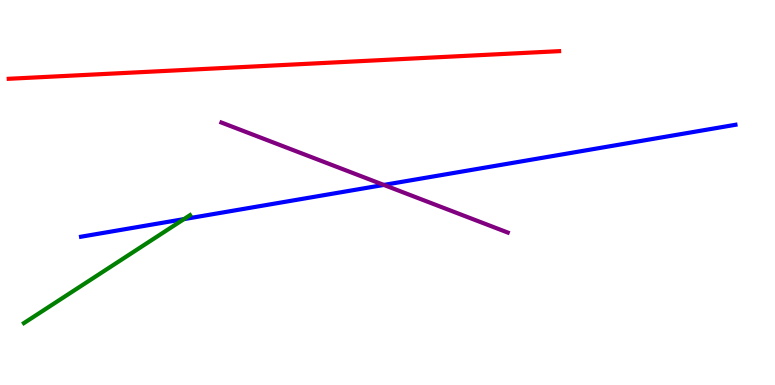[{'lines': ['blue', 'red'], 'intersections': []}, {'lines': ['green', 'red'], 'intersections': []}, {'lines': ['purple', 'red'], 'intersections': []}, {'lines': ['blue', 'green'], 'intersections': [{'x': 2.37, 'y': 4.31}]}, {'lines': ['blue', 'purple'], 'intersections': [{'x': 4.95, 'y': 5.2}]}, {'lines': ['green', 'purple'], 'intersections': []}]